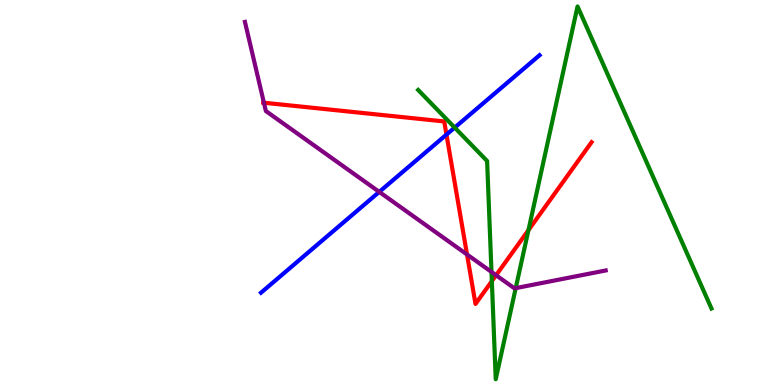[{'lines': ['blue', 'red'], 'intersections': [{'x': 5.76, 'y': 6.5}]}, {'lines': ['green', 'red'], 'intersections': [{'x': 6.35, 'y': 2.7}, {'x': 6.82, 'y': 4.02}]}, {'lines': ['purple', 'red'], 'intersections': [{'x': 3.41, 'y': 7.33}, {'x': 6.03, 'y': 3.39}, {'x': 6.4, 'y': 2.85}]}, {'lines': ['blue', 'green'], 'intersections': [{'x': 5.87, 'y': 6.69}]}, {'lines': ['blue', 'purple'], 'intersections': [{'x': 4.89, 'y': 5.02}]}, {'lines': ['green', 'purple'], 'intersections': [{'x': 6.34, 'y': 2.94}, {'x': 6.65, 'y': 2.52}]}]